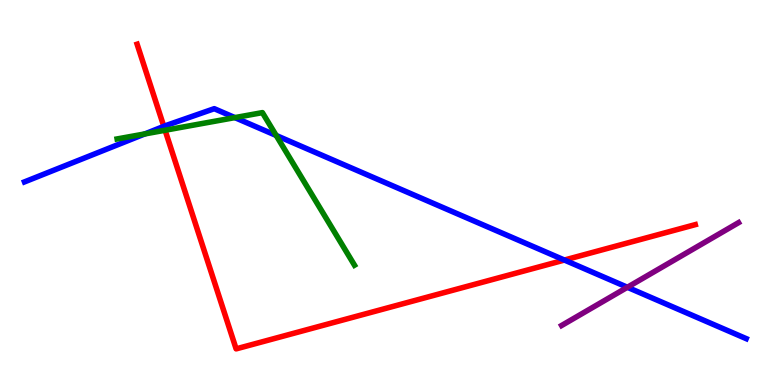[{'lines': ['blue', 'red'], 'intersections': [{'x': 2.11, 'y': 6.72}, {'x': 7.28, 'y': 3.25}]}, {'lines': ['green', 'red'], 'intersections': [{'x': 2.13, 'y': 6.62}]}, {'lines': ['purple', 'red'], 'intersections': []}, {'lines': ['blue', 'green'], 'intersections': [{'x': 1.87, 'y': 6.52}, {'x': 3.03, 'y': 6.95}, {'x': 3.56, 'y': 6.48}]}, {'lines': ['blue', 'purple'], 'intersections': [{'x': 8.1, 'y': 2.54}]}, {'lines': ['green', 'purple'], 'intersections': []}]